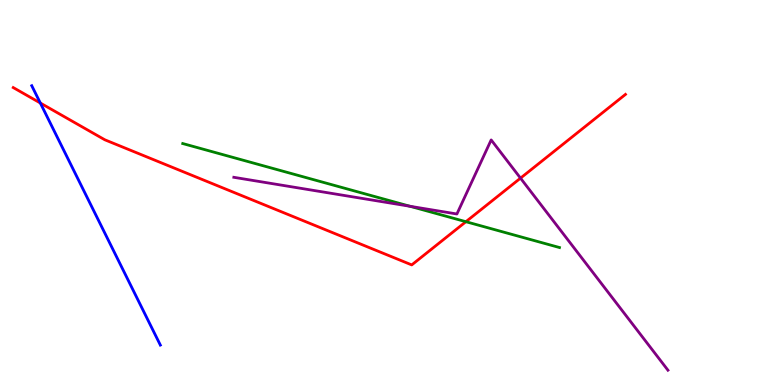[{'lines': ['blue', 'red'], 'intersections': [{'x': 0.52, 'y': 7.32}]}, {'lines': ['green', 'red'], 'intersections': [{'x': 6.01, 'y': 4.24}]}, {'lines': ['purple', 'red'], 'intersections': [{'x': 6.72, 'y': 5.37}]}, {'lines': ['blue', 'green'], 'intersections': []}, {'lines': ['blue', 'purple'], 'intersections': []}, {'lines': ['green', 'purple'], 'intersections': [{'x': 5.29, 'y': 4.64}]}]